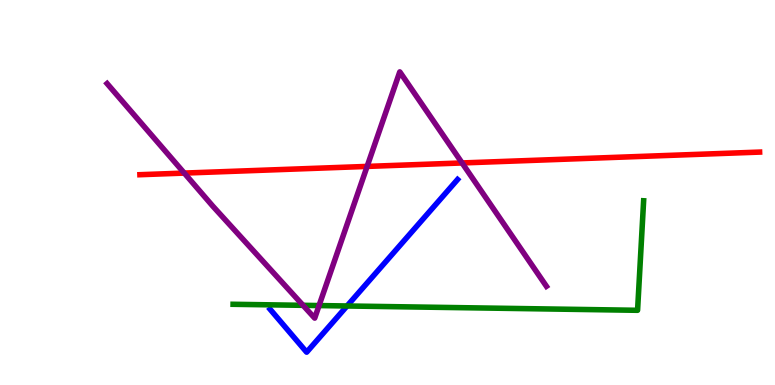[{'lines': ['blue', 'red'], 'intersections': []}, {'lines': ['green', 'red'], 'intersections': []}, {'lines': ['purple', 'red'], 'intersections': [{'x': 2.38, 'y': 5.5}, {'x': 4.74, 'y': 5.68}, {'x': 5.96, 'y': 5.77}]}, {'lines': ['blue', 'green'], 'intersections': [{'x': 4.48, 'y': 2.05}]}, {'lines': ['blue', 'purple'], 'intersections': []}, {'lines': ['green', 'purple'], 'intersections': [{'x': 3.91, 'y': 2.07}, {'x': 4.12, 'y': 2.06}]}]